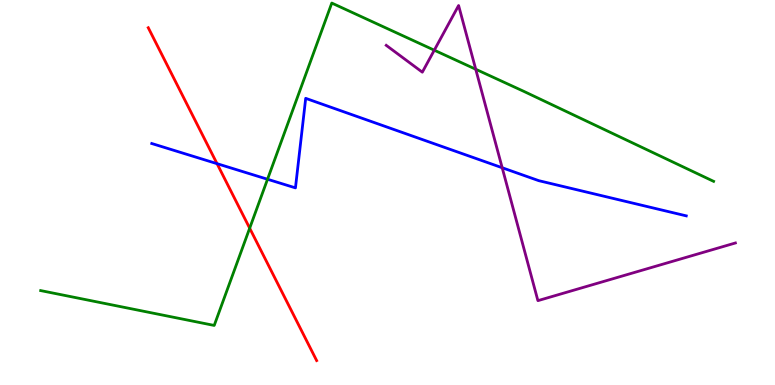[{'lines': ['blue', 'red'], 'intersections': [{'x': 2.8, 'y': 5.75}]}, {'lines': ['green', 'red'], 'intersections': [{'x': 3.22, 'y': 4.07}]}, {'lines': ['purple', 'red'], 'intersections': []}, {'lines': ['blue', 'green'], 'intersections': [{'x': 3.45, 'y': 5.34}]}, {'lines': ['blue', 'purple'], 'intersections': [{'x': 6.48, 'y': 5.64}]}, {'lines': ['green', 'purple'], 'intersections': [{'x': 5.6, 'y': 8.7}, {'x': 6.14, 'y': 8.2}]}]